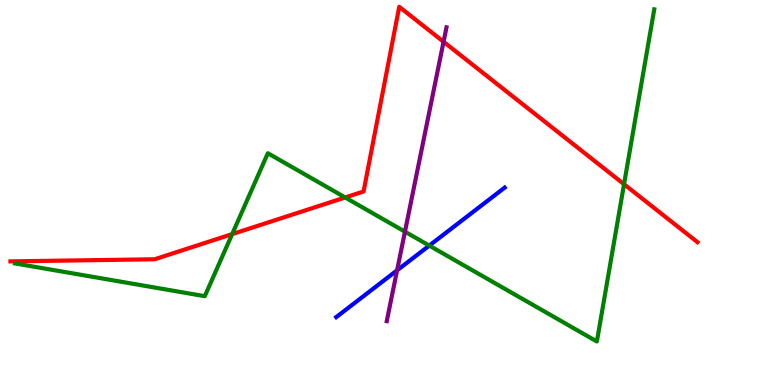[{'lines': ['blue', 'red'], 'intersections': []}, {'lines': ['green', 'red'], 'intersections': [{'x': 3.0, 'y': 3.92}, {'x': 4.45, 'y': 4.87}, {'x': 8.05, 'y': 5.22}]}, {'lines': ['purple', 'red'], 'intersections': [{'x': 5.72, 'y': 8.91}]}, {'lines': ['blue', 'green'], 'intersections': [{'x': 5.54, 'y': 3.62}]}, {'lines': ['blue', 'purple'], 'intersections': [{'x': 5.12, 'y': 2.98}]}, {'lines': ['green', 'purple'], 'intersections': [{'x': 5.23, 'y': 3.98}]}]